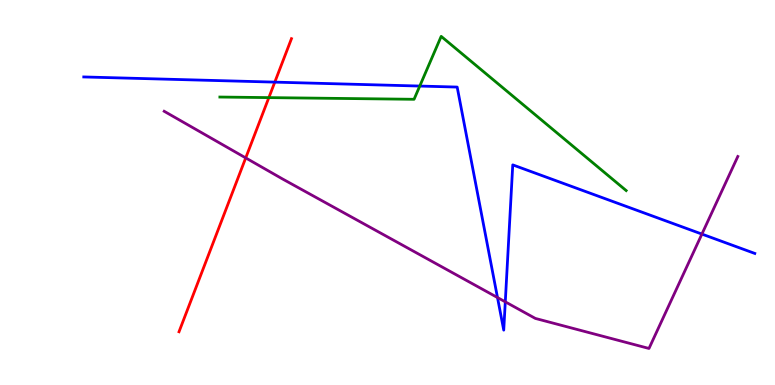[{'lines': ['blue', 'red'], 'intersections': [{'x': 3.55, 'y': 7.87}]}, {'lines': ['green', 'red'], 'intersections': [{'x': 3.47, 'y': 7.46}]}, {'lines': ['purple', 'red'], 'intersections': [{'x': 3.17, 'y': 5.9}]}, {'lines': ['blue', 'green'], 'intersections': [{'x': 5.42, 'y': 7.76}]}, {'lines': ['blue', 'purple'], 'intersections': [{'x': 6.42, 'y': 2.27}, {'x': 6.52, 'y': 2.16}, {'x': 9.06, 'y': 3.92}]}, {'lines': ['green', 'purple'], 'intersections': []}]